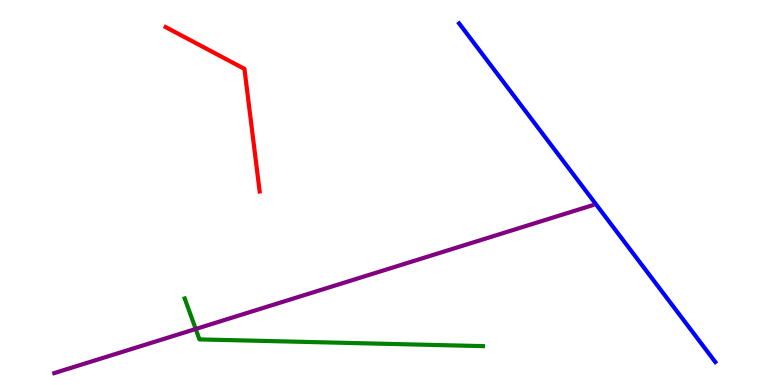[{'lines': ['blue', 'red'], 'intersections': []}, {'lines': ['green', 'red'], 'intersections': []}, {'lines': ['purple', 'red'], 'intersections': []}, {'lines': ['blue', 'green'], 'intersections': []}, {'lines': ['blue', 'purple'], 'intersections': []}, {'lines': ['green', 'purple'], 'intersections': [{'x': 2.53, 'y': 1.45}]}]